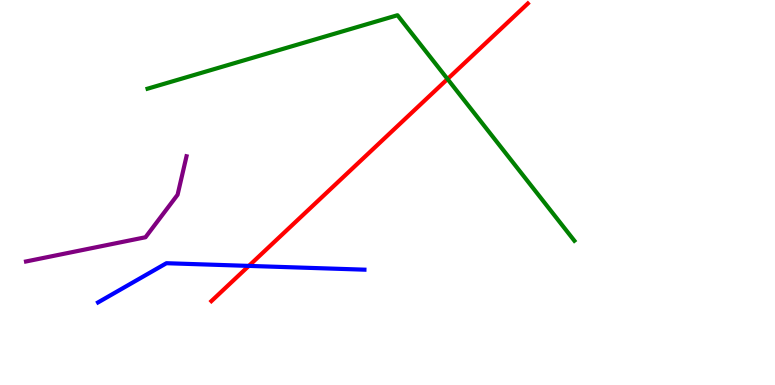[{'lines': ['blue', 'red'], 'intersections': [{'x': 3.21, 'y': 3.09}]}, {'lines': ['green', 'red'], 'intersections': [{'x': 5.77, 'y': 7.95}]}, {'lines': ['purple', 'red'], 'intersections': []}, {'lines': ['blue', 'green'], 'intersections': []}, {'lines': ['blue', 'purple'], 'intersections': []}, {'lines': ['green', 'purple'], 'intersections': []}]